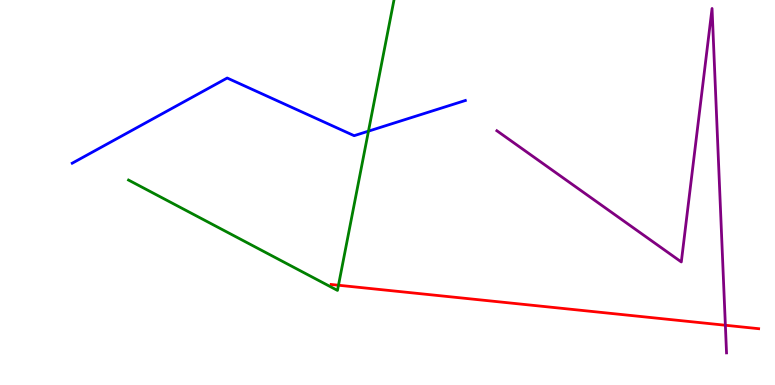[{'lines': ['blue', 'red'], 'intersections': []}, {'lines': ['green', 'red'], 'intersections': [{'x': 4.37, 'y': 2.59}]}, {'lines': ['purple', 'red'], 'intersections': [{'x': 9.36, 'y': 1.55}]}, {'lines': ['blue', 'green'], 'intersections': [{'x': 4.75, 'y': 6.59}]}, {'lines': ['blue', 'purple'], 'intersections': []}, {'lines': ['green', 'purple'], 'intersections': []}]